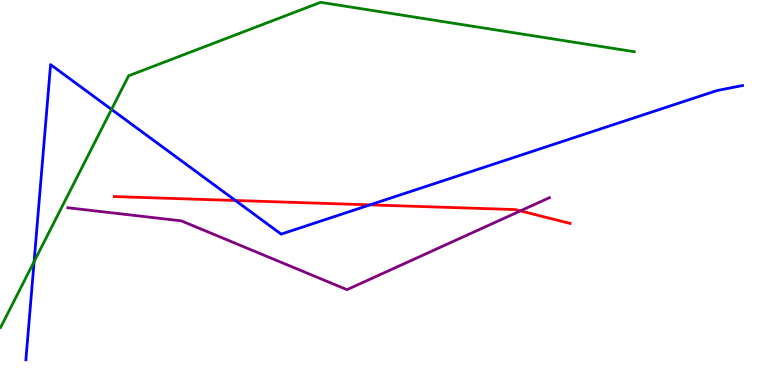[{'lines': ['blue', 'red'], 'intersections': [{'x': 3.04, 'y': 4.79}, {'x': 4.77, 'y': 4.68}]}, {'lines': ['green', 'red'], 'intersections': []}, {'lines': ['purple', 'red'], 'intersections': [{'x': 6.72, 'y': 4.52}]}, {'lines': ['blue', 'green'], 'intersections': [{'x': 0.44, 'y': 3.21}, {'x': 1.44, 'y': 7.16}]}, {'lines': ['blue', 'purple'], 'intersections': []}, {'lines': ['green', 'purple'], 'intersections': []}]